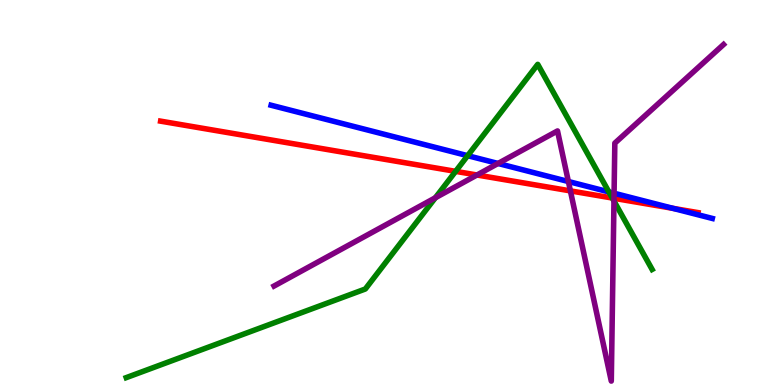[{'lines': ['blue', 'red'], 'intersections': [{'x': 8.68, 'y': 4.59}]}, {'lines': ['green', 'red'], 'intersections': [{'x': 5.88, 'y': 5.55}, {'x': 7.9, 'y': 4.86}]}, {'lines': ['purple', 'red'], 'intersections': [{'x': 6.15, 'y': 5.45}, {'x': 7.36, 'y': 5.04}, {'x': 7.92, 'y': 4.85}]}, {'lines': ['blue', 'green'], 'intersections': [{'x': 6.03, 'y': 5.96}, {'x': 7.86, 'y': 5.02}]}, {'lines': ['blue', 'purple'], 'intersections': [{'x': 6.43, 'y': 5.75}, {'x': 7.33, 'y': 5.29}, {'x': 7.92, 'y': 4.98}]}, {'lines': ['green', 'purple'], 'intersections': [{'x': 5.62, 'y': 4.86}, {'x': 7.92, 'y': 4.78}]}]